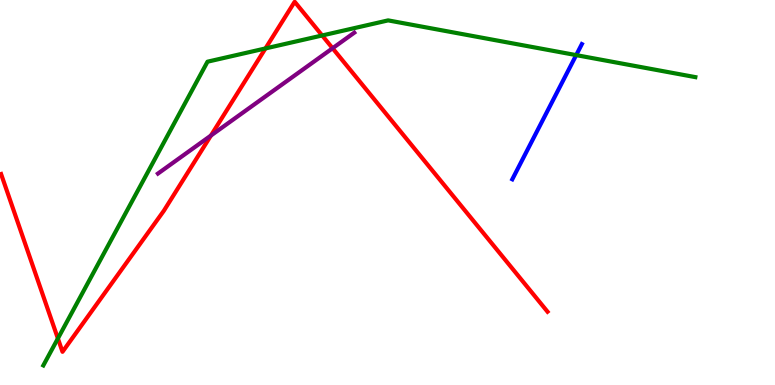[{'lines': ['blue', 'red'], 'intersections': []}, {'lines': ['green', 'red'], 'intersections': [{'x': 0.747, 'y': 1.21}, {'x': 3.43, 'y': 8.74}, {'x': 4.16, 'y': 9.08}]}, {'lines': ['purple', 'red'], 'intersections': [{'x': 2.72, 'y': 6.48}, {'x': 4.29, 'y': 8.75}]}, {'lines': ['blue', 'green'], 'intersections': [{'x': 7.43, 'y': 8.57}]}, {'lines': ['blue', 'purple'], 'intersections': []}, {'lines': ['green', 'purple'], 'intersections': []}]